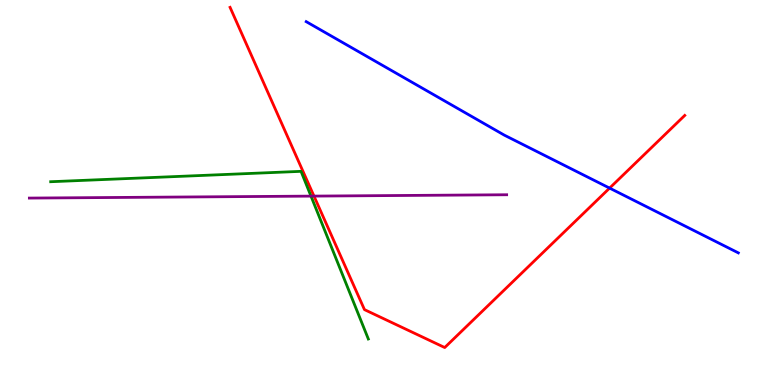[{'lines': ['blue', 'red'], 'intersections': [{'x': 7.87, 'y': 5.11}]}, {'lines': ['green', 'red'], 'intersections': []}, {'lines': ['purple', 'red'], 'intersections': [{'x': 4.05, 'y': 4.91}]}, {'lines': ['blue', 'green'], 'intersections': []}, {'lines': ['blue', 'purple'], 'intersections': []}, {'lines': ['green', 'purple'], 'intersections': [{'x': 4.01, 'y': 4.91}]}]